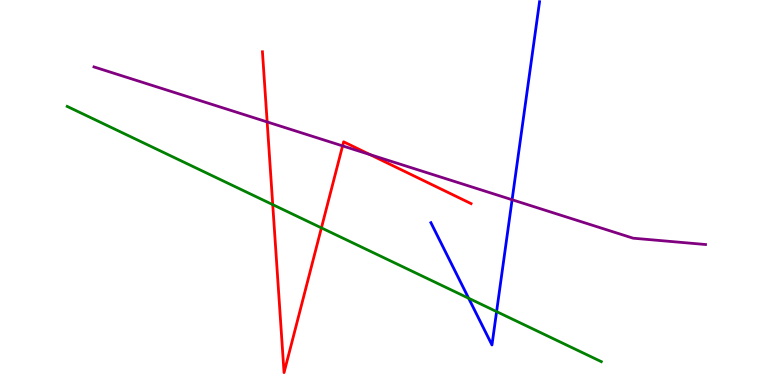[{'lines': ['blue', 'red'], 'intersections': []}, {'lines': ['green', 'red'], 'intersections': [{'x': 3.52, 'y': 4.69}, {'x': 4.15, 'y': 4.08}]}, {'lines': ['purple', 'red'], 'intersections': [{'x': 3.45, 'y': 6.83}, {'x': 4.42, 'y': 6.21}, {'x': 4.77, 'y': 5.98}]}, {'lines': ['blue', 'green'], 'intersections': [{'x': 6.05, 'y': 2.25}, {'x': 6.41, 'y': 1.91}]}, {'lines': ['blue', 'purple'], 'intersections': [{'x': 6.61, 'y': 4.81}]}, {'lines': ['green', 'purple'], 'intersections': []}]